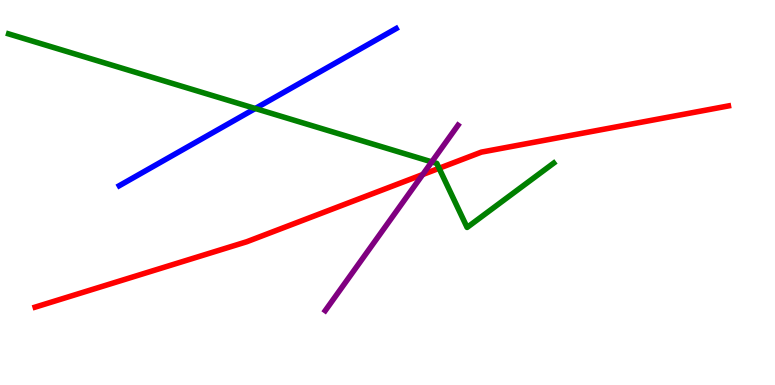[{'lines': ['blue', 'red'], 'intersections': []}, {'lines': ['green', 'red'], 'intersections': [{'x': 5.67, 'y': 5.63}]}, {'lines': ['purple', 'red'], 'intersections': [{'x': 5.45, 'y': 5.47}]}, {'lines': ['blue', 'green'], 'intersections': [{'x': 3.29, 'y': 7.18}]}, {'lines': ['blue', 'purple'], 'intersections': []}, {'lines': ['green', 'purple'], 'intersections': [{'x': 5.57, 'y': 5.8}]}]